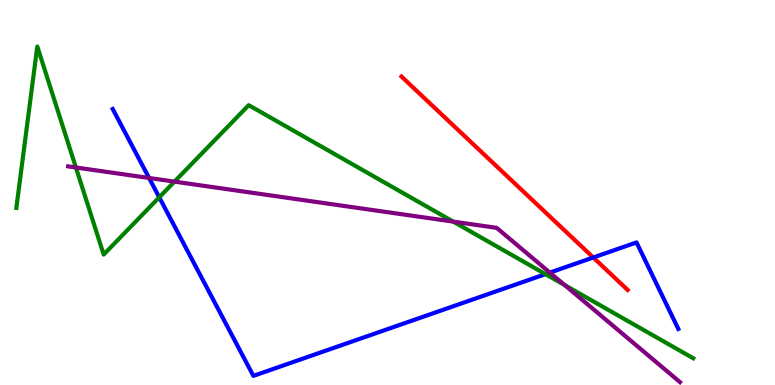[{'lines': ['blue', 'red'], 'intersections': [{'x': 7.66, 'y': 3.31}]}, {'lines': ['green', 'red'], 'intersections': []}, {'lines': ['purple', 'red'], 'intersections': []}, {'lines': ['blue', 'green'], 'intersections': [{'x': 2.05, 'y': 4.88}, {'x': 7.04, 'y': 2.88}]}, {'lines': ['blue', 'purple'], 'intersections': [{'x': 1.92, 'y': 5.38}, {'x': 7.1, 'y': 2.92}]}, {'lines': ['green', 'purple'], 'intersections': [{'x': 0.979, 'y': 5.65}, {'x': 2.25, 'y': 5.28}, {'x': 5.85, 'y': 4.24}, {'x': 7.29, 'y': 2.6}]}]